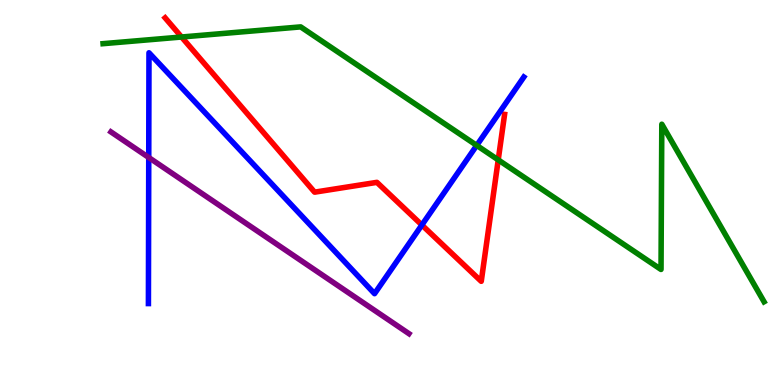[{'lines': ['blue', 'red'], 'intersections': [{'x': 5.44, 'y': 4.16}]}, {'lines': ['green', 'red'], 'intersections': [{'x': 2.34, 'y': 9.04}, {'x': 6.43, 'y': 5.85}]}, {'lines': ['purple', 'red'], 'intersections': []}, {'lines': ['blue', 'green'], 'intersections': [{'x': 6.15, 'y': 6.22}]}, {'lines': ['blue', 'purple'], 'intersections': [{'x': 1.92, 'y': 5.91}]}, {'lines': ['green', 'purple'], 'intersections': []}]